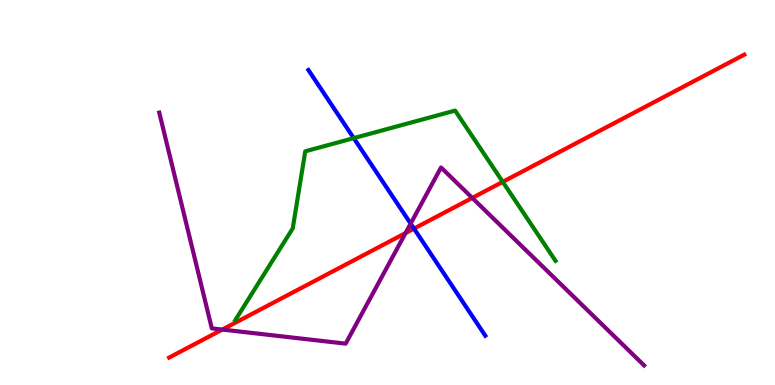[{'lines': ['blue', 'red'], 'intersections': [{'x': 5.34, 'y': 4.06}]}, {'lines': ['green', 'red'], 'intersections': [{'x': 6.49, 'y': 5.28}]}, {'lines': ['purple', 'red'], 'intersections': [{'x': 2.87, 'y': 1.44}, {'x': 5.23, 'y': 3.95}, {'x': 6.09, 'y': 4.86}]}, {'lines': ['blue', 'green'], 'intersections': [{'x': 4.56, 'y': 6.41}]}, {'lines': ['blue', 'purple'], 'intersections': [{'x': 5.3, 'y': 4.19}]}, {'lines': ['green', 'purple'], 'intersections': []}]